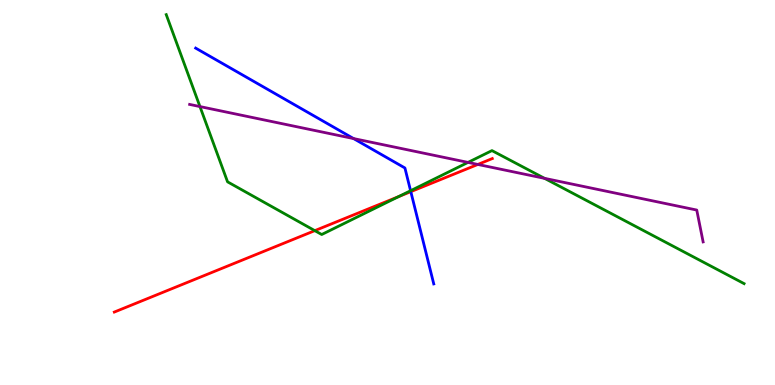[{'lines': ['blue', 'red'], 'intersections': [{'x': 5.3, 'y': 5.02}]}, {'lines': ['green', 'red'], 'intersections': [{'x': 4.06, 'y': 4.01}, {'x': 5.14, 'y': 4.89}]}, {'lines': ['purple', 'red'], 'intersections': [{'x': 6.17, 'y': 5.73}]}, {'lines': ['blue', 'green'], 'intersections': [{'x': 5.3, 'y': 5.05}]}, {'lines': ['blue', 'purple'], 'intersections': [{'x': 4.56, 'y': 6.4}]}, {'lines': ['green', 'purple'], 'intersections': [{'x': 2.58, 'y': 7.23}, {'x': 6.04, 'y': 5.78}, {'x': 7.03, 'y': 5.37}]}]